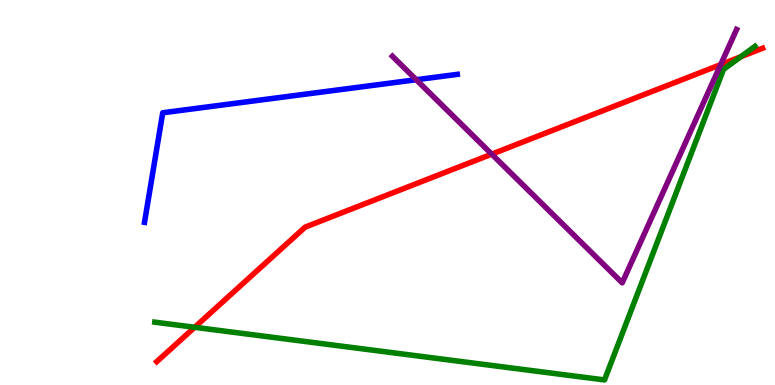[{'lines': ['blue', 'red'], 'intersections': []}, {'lines': ['green', 'red'], 'intersections': [{'x': 2.51, 'y': 1.5}, {'x': 9.56, 'y': 8.53}]}, {'lines': ['purple', 'red'], 'intersections': [{'x': 6.34, 'y': 6.0}, {'x': 9.3, 'y': 8.32}]}, {'lines': ['blue', 'green'], 'intersections': []}, {'lines': ['blue', 'purple'], 'intersections': [{'x': 5.37, 'y': 7.93}]}, {'lines': ['green', 'purple'], 'intersections': []}]